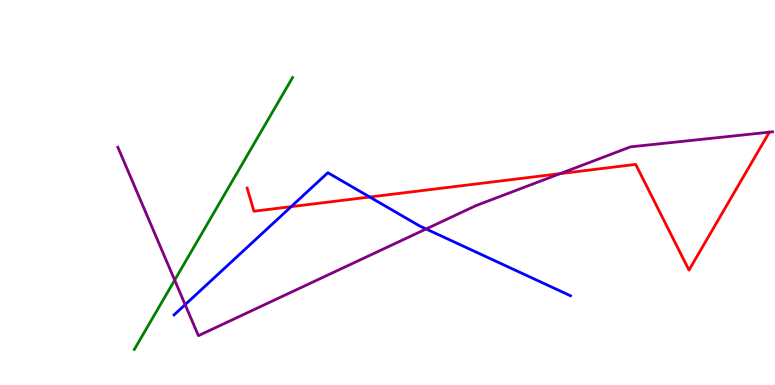[{'lines': ['blue', 'red'], 'intersections': [{'x': 3.76, 'y': 4.63}, {'x': 4.77, 'y': 4.88}]}, {'lines': ['green', 'red'], 'intersections': []}, {'lines': ['purple', 'red'], 'intersections': [{'x': 7.23, 'y': 5.49}]}, {'lines': ['blue', 'green'], 'intersections': []}, {'lines': ['blue', 'purple'], 'intersections': [{'x': 2.39, 'y': 2.09}, {'x': 5.5, 'y': 4.05}]}, {'lines': ['green', 'purple'], 'intersections': [{'x': 2.25, 'y': 2.72}]}]